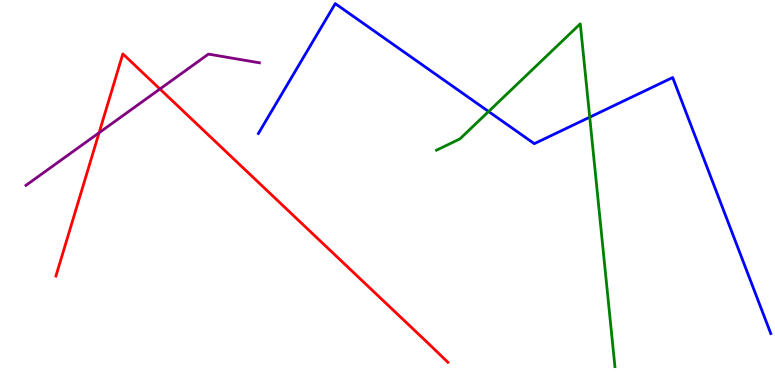[{'lines': ['blue', 'red'], 'intersections': []}, {'lines': ['green', 'red'], 'intersections': []}, {'lines': ['purple', 'red'], 'intersections': [{'x': 1.28, 'y': 6.55}, {'x': 2.06, 'y': 7.69}]}, {'lines': ['blue', 'green'], 'intersections': [{'x': 6.3, 'y': 7.1}, {'x': 7.61, 'y': 6.96}]}, {'lines': ['blue', 'purple'], 'intersections': []}, {'lines': ['green', 'purple'], 'intersections': []}]